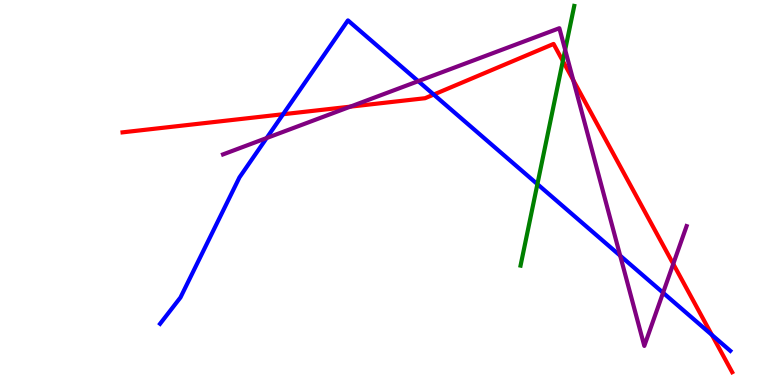[{'lines': ['blue', 'red'], 'intersections': [{'x': 3.65, 'y': 7.03}, {'x': 5.6, 'y': 7.54}, {'x': 9.19, 'y': 1.3}]}, {'lines': ['green', 'red'], 'intersections': [{'x': 7.26, 'y': 8.42}]}, {'lines': ['purple', 'red'], 'intersections': [{'x': 4.52, 'y': 7.23}, {'x': 7.4, 'y': 7.92}, {'x': 8.69, 'y': 3.15}]}, {'lines': ['blue', 'green'], 'intersections': [{'x': 6.93, 'y': 5.22}]}, {'lines': ['blue', 'purple'], 'intersections': [{'x': 3.44, 'y': 6.41}, {'x': 5.4, 'y': 7.89}, {'x': 8.0, 'y': 3.36}, {'x': 8.56, 'y': 2.4}]}, {'lines': ['green', 'purple'], 'intersections': [{'x': 7.29, 'y': 8.71}]}]